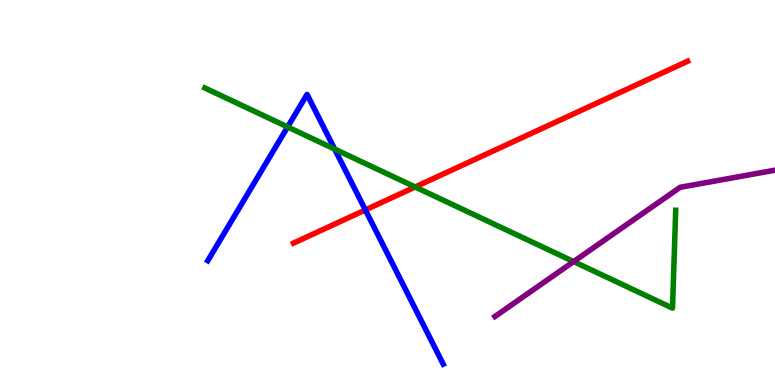[{'lines': ['blue', 'red'], 'intersections': [{'x': 4.71, 'y': 4.55}]}, {'lines': ['green', 'red'], 'intersections': [{'x': 5.36, 'y': 5.14}]}, {'lines': ['purple', 'red'], 'intersections': []}, {'lines': ['blue', 'green'], 'intersections': [{'x': 3.71, 'y': 6.7}, {'x': 4.32, 'y': 6.13}]}, {'lines': ['blue', 'purple'], 'intersections': []}, {'lines': ['green', 'purple'], 'intersections': [{'x': 7.4, 'y': 3.21}]}]